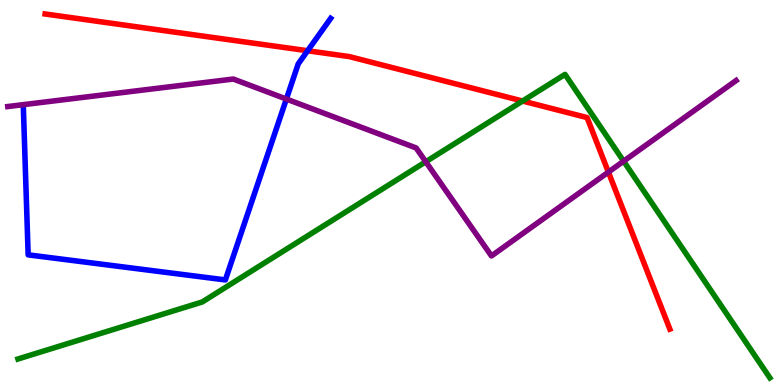[{'lines': ['blue', 'red'], 'intersections': [{'x': 3.97, 'y': 8.68}]}, {'lines': ['green', 'red'], 'intersections': [{'x': 6.74, 'y': 7.38}]}, {'lines': ['purple', 'red'], 'intersections': [{'x': 7.85, 'y': 5.53}]}, {'lines': ['blue', 'green'], 'intersections': []}, {'lines': ['blue', 'purple'], 'intersections': [{'x': 3.7, 'y': 7.43}]}, {'lines': ['green', 'purple'], 'intersections': [{'x': 5.49, 'y': 5.8}, {'x': 8.05, 'y': 5.81}]}]